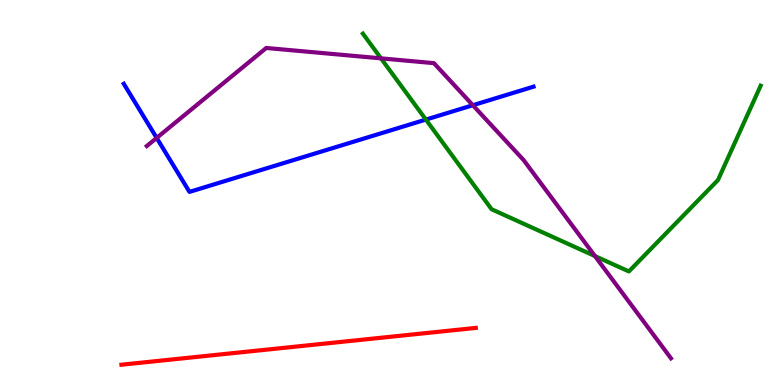[{'lines': ['blue', 'red'], 'intersections': []}, {'lines': ['green', 'red'], 'intersections': []}, {'lines': ['purple', 'red'], 'intersections': []}, {'lines': ['blue', 'green'], 'intersections': [{'x': 5.5, 'y': 6.89}]}, {'lines': ['blue', 'purple'], 'intersections': [{'x': 2.02, 'y': 6.42}, {'x': 6.1, 'y': 7.27}]}, {'lines': ['green', 'purple'], 'intersections': [{'x': 4.92, 'y': 8.48}, {'x': 7.68, 'y': 3.35}]}]